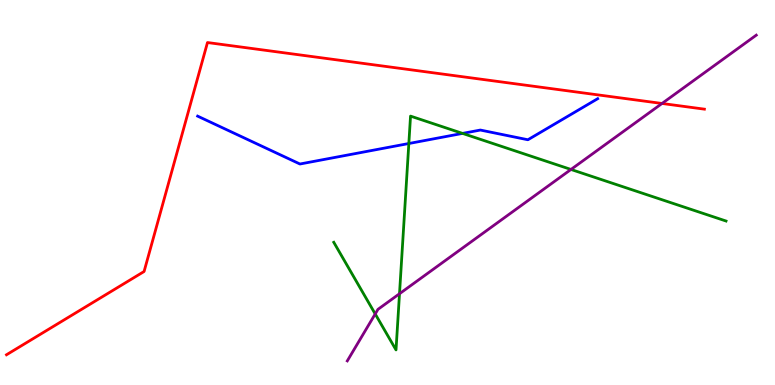[{'lines': ['blue', 'red'], 'intersections': []}, {'lines': ['green', 'red'], 'intersections': []}, {'lines': ['purple', 'red'], 'intersections': [{'x': 8.54, 'y': 7.31}]}, {'lines': ['blue', 'green'], 'intersections': [{'x': 5.28, 'y': 6.27}, {'x': 5.97, 'y': 6.53}]}, {'lines': ['blue', 'purple'], 'intersections': []}, {'lines': ['green', 'purple'], 'intersections': [{'x': 4.84, 'y': 1.85}, {'x': 5.15, 'y': 2.37}, {'x': 7.37, 'y': 5.6}]}]